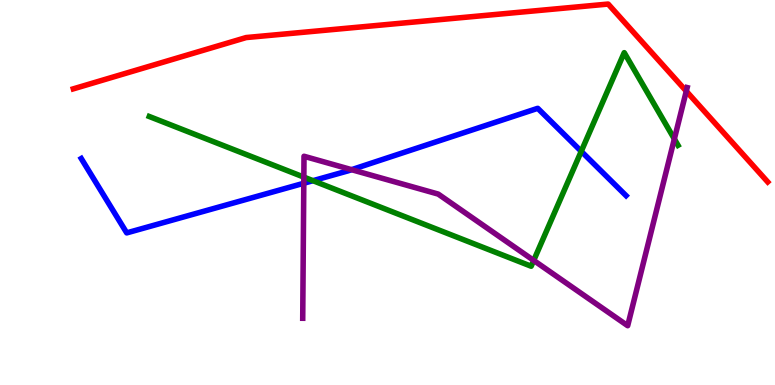[{'lines': ['blue', 'red'], 'intersections': []}, {'lines': ['green', 'red'], 'intersections': []}, {'lines': ['purple', 'red'], 'intersections': [{'x': 8.86, 'y': 7.63}]}, {'lines': ['blue', 'green'], 'intersections': [{'x': 4.04, 'y': 5.31}, {'x': 7.5, 'y': 6.07}]}, {'lines': ['blue', 'purple'], 'intersections': [{'x': 3.92, 'y': 5.24}, {'x': 4.54, 'y': 5.59}]}, {'lines': ['green', 'purple'], 'intersections': [{'x': 3.92, 'y': 5.4}, {'x': 6.89, 'y': 3.24}, {'x': 8.7, 'y': 6.39}]}]